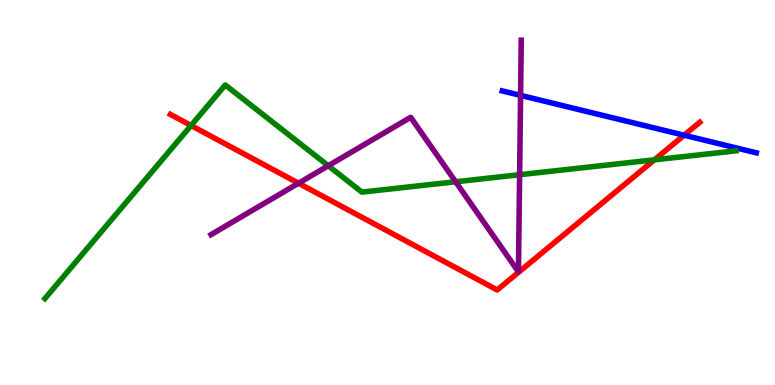[{'lines': ['blue', 'red'], 'intersections': [{'x': 8.83, 'y': 6.49}]}, {'lines': ['green', 'red'], 'intersections': [{'x': 2.47, 'y': 6.74}, {'x': 8.44, 'y': 5.85}]}, {'lines': ['purple', 'red'], 'intersections': [{'x': 3.85, 'y': 5.24}]}, {'lines': ['blue', 'green'], 'intersections': []}, {'lines': ['blue', 'purple'], 'intersections': [{'x': 6.72, 'y': 7.52}]}, {'lines': ['green', 'purple'], 'intersections': [{'x': 4.24, 'y': 5.69}, {'x': 5.88, 'y': 5.28}, {'x': 6.7, 'y': 5.46}]}]